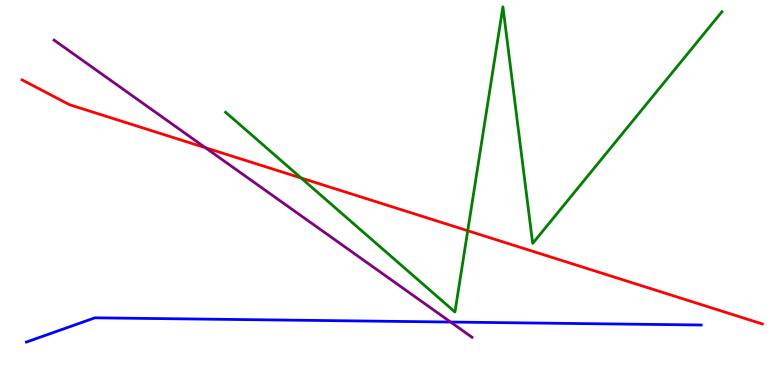[{'lines': ['blue', 'red'], 'intersections': []}, {'lines': ['green', 'red'], 'intersections': [{'x': 3.89, 'y': 5.38}, {'x': 6.04, 'y': 4.01}]}, {'lines': ['purple', 'red'], 'intersections': [{'x': 2.65, 'y': 6.16}]}, {'lines': ['blue', 'green'], 'intersections': []}, {'lines': ['blue', 'purple'], 'intersections': [{'x': 5.81, 'y': 1.64}]}, {'lines': ['green', 'purple'], 'intersections': []}]